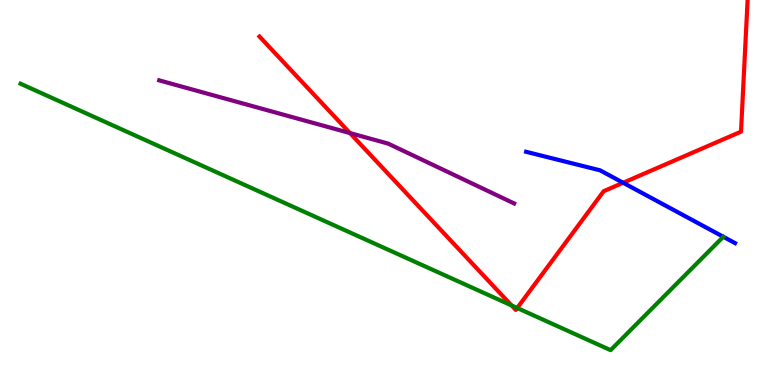[{'lines': ['blue', 'red'], 'intersections': [{'x': 8.04, 'y': 5.25}]}, {'lines': ['green', 'red'], 'intersections': [{'x': 6.6, 'y': 2.07}, {'x': 6.67, 'y': 2.0}]}, {'lines': ['purple', 'red'], 'intersections': [{'x': 4.52, 'y': 6.54}]}, {'lines': ['blue', 'green'], 'intersections': []}, {'lines': ['blue', 'purple'], 'intersections': []}, {'lines': ['green', 'purple'], 'intersections': []}]